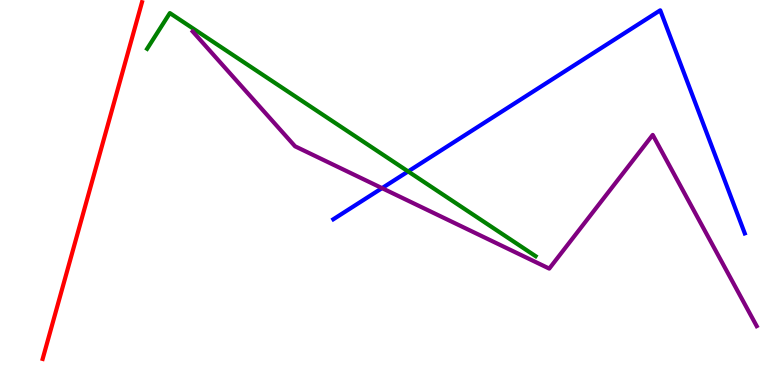[{'lines': ['blue', 'red'], 'intersections': []}, {'lines': ['green', 'red'], 'intersections': []}, {'lines': ['purple', 'red'], 'intersections': []}, {'lines': ['blue', 'green'], 'intersections': [{'x': 5.27, 'y': 5.55}]}, {'lines': ['blue', 'purple'], 'intersections': [{'x': 4.93, 'y': 5.11}]}, {'lines': ['green', 'purple'], 'intersections': []}]